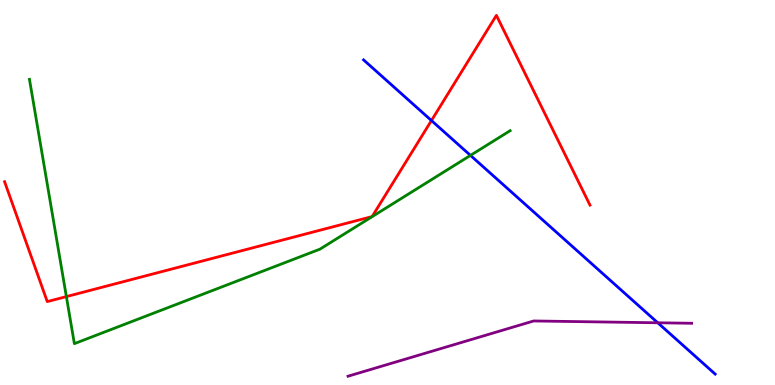[{'lines': ['blue', 'red'], 'intersections': [{'x': 5.57, 'y': 6.87}]}, {'lines': ['green', 'red'], 'intersections': [{'x': 0.856, 'y': 2.3}]}, {'lines': ['purple', 'red'], 'intersections': []}, {'lines': ['blue', 'green'], 'intersections': [{'x': 6.07, 'y': 5.96}]}, {'lines': ['blue', 'purple'], 'intersections': [{'x': 8.49, 'y': 1.62}]}, {'lines': ['green', 'purple'], 'intersections': []}]